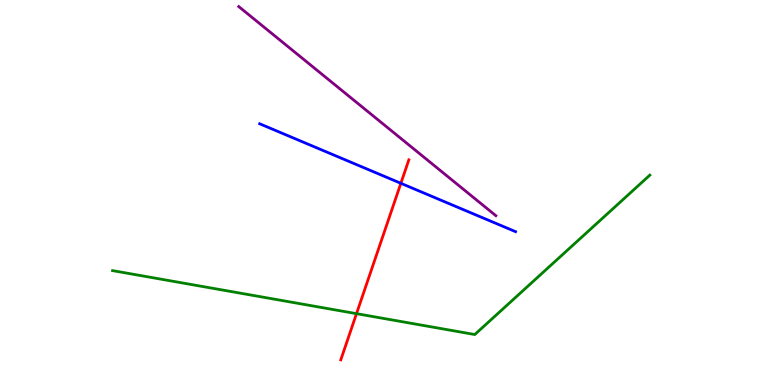[{'lines': ['blue', 'red'], 'intersections': [{'x': 5.17, 'y': 5.24}]}, {'lines': ['green', 'red'], 'intersections': [{'x': 4.6, 'y': 1.85}]}, {'lines': ['purple', 'red'], 'intersections': []}, {'lines': ['blue', 'green'], 'intersections': []}, {'lines': ['blue', 'purple'], 'intersections': []}, {'lines': ['green', 'purple'], 'intersections': []}]